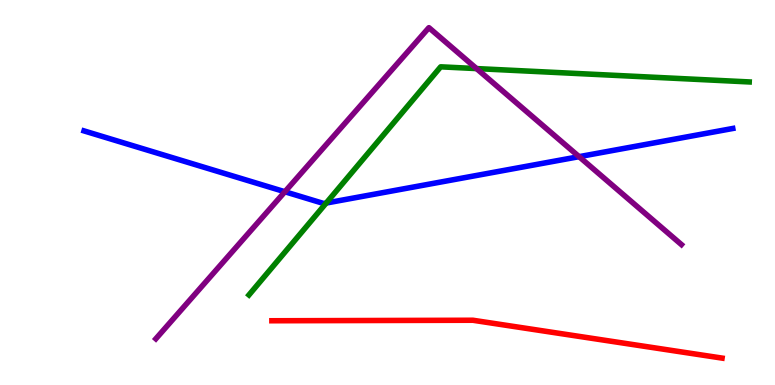[{'lines': ['blue', 'red'], 'intersections': []}, {'lines': ['green', 'red'], 'intersections': []}, {'lines': ['purple', 'red'], 'intersections': []}, {'lines': ['blue', 'green'], 'intersections': [{'x': 4.21, 'y': 4.73}]}, {'lines': ['blue', 'purple'], 'intersections': [{'x': 3.68, 'y': 5.02}, {'x': 7.47, 'y': 5.93}]}, {'lines': ['green', 'purple'], 'intersections': [{'x': 6.15, 'y': 8.22}]}]